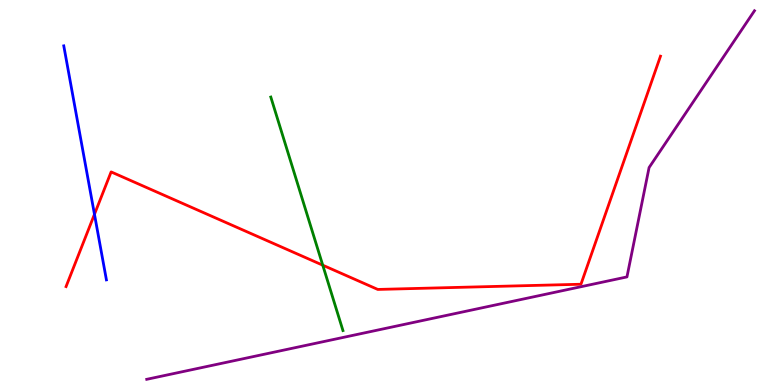[{'lines': ['blue', 'red'], 'intersections': [{'x': 1.22, 'y': 4.43}]}, {'lines': ['green', 'red'], 'intersections': [{'x': 4.16, 'y': 3.11}]}, {'lines': ['purple', 'red'], 'intersections': []}, {'lines': ['blue', 'green'], 'intersections': []}, {'lines': ['blue', 'purple'], 'intersections': []}, {'lines': ['green', 'purple'], 'intersections': []}]